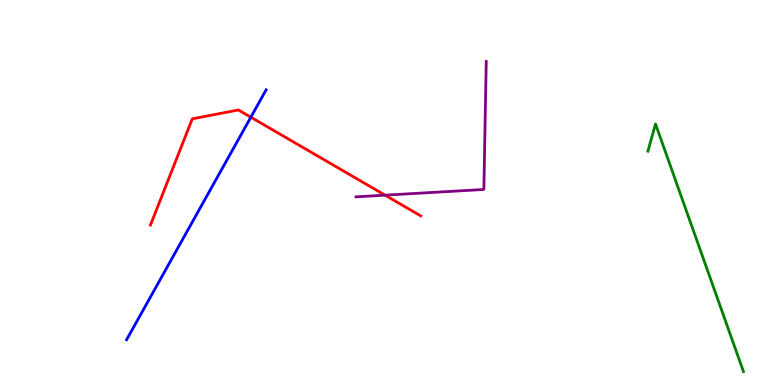[{'lines': ['blue', 'red'], 'intersections': [{'x': 3.24, 'y': 6.96}]}, {'lines': ['green', 'red'], 'intersections': []}, {'lines': ['purple', 'red'], 'intersections': [{'x': 4.97, 'y': 4.93}]}, {'lines': ['blue', 'green'], 'intersections': []}, {'lines': ['blue', 'purple'], 'intersections': []}, {'lines': ['green', 'purple'], 'intersections': []}]